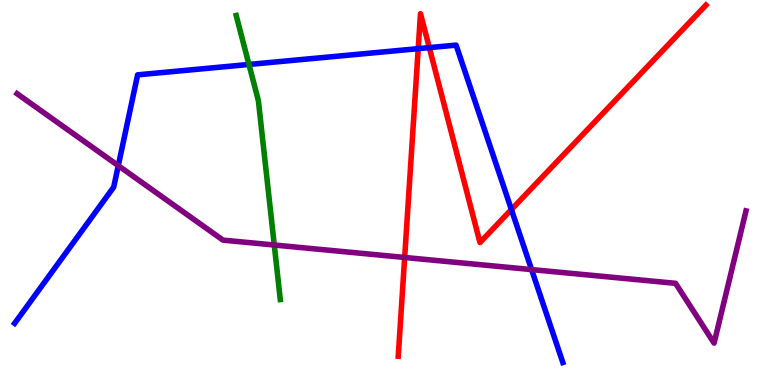[{'lines': ['blue', 'red'], 'intersections': [{'x': 5.4, 'y': 8.74}, {'x': 5.54, 'y': 8.76}, {'x': 6.6, 'y': 4.56}]}, {'lines': ['green', 'red'], 'intersections': []}, {'lines': ['purple', 'red'], 'intersections': [{'x': 5.22, 'y': 3.31}]}, {'lines': ['blue', 'green'], 'intersections': [{'x': 3.21, 'y': 8.33}]}, {'lines': ['blue', 'purple'], 'intersections': [{'x': 1.53, 'y': 5.7}, {'x': 6.86, 'y': 3.0}]}, {'lines': ['green', 'purple'], 'intersections': [{'x': 3.54, 'y': 3.64}]}]